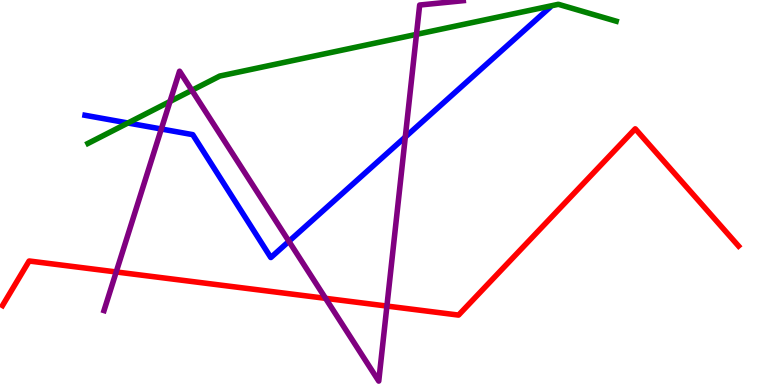[{'lines': ['blue', 'red'], 'intersections': []}, {'lines': ['green', 'red'], 'intersections': []}, {'lines': ['purple', 'red'], 'intersections': [{'x': 1.5, 'y': 2.94}, {'x': 4.2, 'y': 2.25}, {'x': 4.99, 'y': 2.05}]}, {'lines': ['blue', 'green'], 'intersections': [{'x': 1.65, 'y': 6.81}]}, {'lines': ['blue', 'purple'], 'intersections': [{'x': 2.08, 'y': 6.65}, {'x': 3.73, 'y': 3.73}, {'x': 5.23, 'y': 6.44}]}, {'lines': ['green', 'purple'], 'intersections': [{'x': 2.19, 'y': 7.36}, {'x': 2.48, 'y': 7.65}, {'x': 5.37, 'y': 9.11}]}]